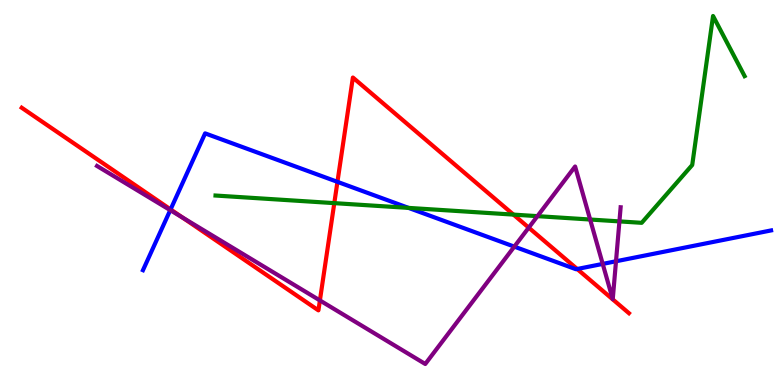[{'lines': ['blue', 'red'], 'intersections': [{'x': 2.2, 'y': 4.56}, {'x': 4.35, 'y': 5.28}, {'x': 7.45, 'y': 3.01}]}, {'lines': ['green', 'red'], 'intersections': [{'x': 4.31, 'y': 4.72}, {'x': 6.63, 'y': 4.43}]}, {'lines': ['purple', 'red'], 'intersections': [{'x': 2.35, 'y': 4.35}, {'x': 4.13, 'y': 2.2}, {'x': 6.82, 'y': 4.09}]}, {'lines': ['blue', 'green'], 'intersections': [{'x': 5.27, 'y': 4.6}]}, {'lines': ['blue', 'purple'], 'intersections': [{'x': 2.2, 'y': 4.54}, {'x': 6.64, 'y': 3.59}, {'x': 7.78, 'y': 3.15}, {'x': 7.95, 'y': 3.21}]}, {'lines': ['green', 'purple'], 'intersections': [{'x': 6.93, 'y': 4.39}, {'x': 7.61, 'y': 4.3}, {'x': 7.99, 'y': 4.25}]}]